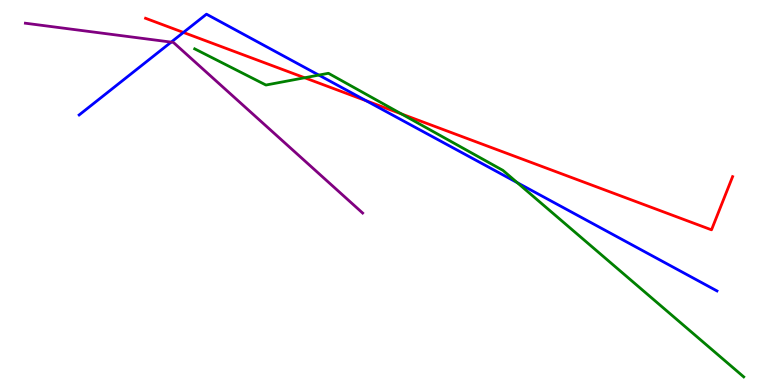[{'lines': ['blue', 'red'], 'intersections': [{'x': 2.37, 'y': 9.16}, {'x': 4.72, 'y': 7.38}]}, {'lines': ['green', 'red'], 'intersections': [{'x': 3.93, 'y': 7.98}, {'x': 5.18, 'y': 7.04}]}, {'lines': ['purple', 'red'], 'intersections': []}, {'lines': ['blue', 'green'], 'intersections': [{'x': 4.11, 'y': 8.05}, {'x': 6.67, 'y': 5.26}]}, {'lines': ['blue', 'purple'], 'intersections': [{'x': 2.21, 'y': 8.91}]}, {'lines': ['green', 'purple'], 'intersections': []}]